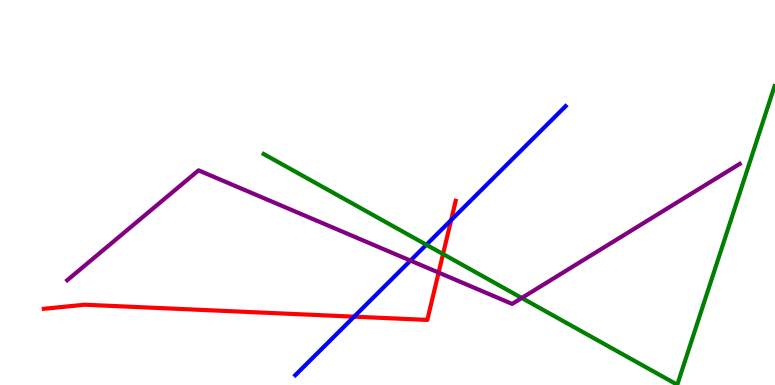[{'lines': ['blue', 'red'], 'intersections': [{'x': 4.57, 'y': 1.77}, {'x': 5.82, 'y': 4.28}]}, {'lines': ['green', 'red'], 'intersections': [{'x': 5.72, 'y': 3.4}]}, {'lines': ['purple', 'red'], 'intersections': [{'x': 5.66, 'y': 2.92}]}, {'lines': ['blue', 'green'], 'intersections': [{'x': 5.5, 'y': 3.64}]}, {'lines': ['blue', 'purple'], 'intersections': [{'x': 5.3, 'y': 3.23}]}, {'lines': ['green', 'purple'], 'intersections': [{'x': 6.73, 'y': 2.26}]}]